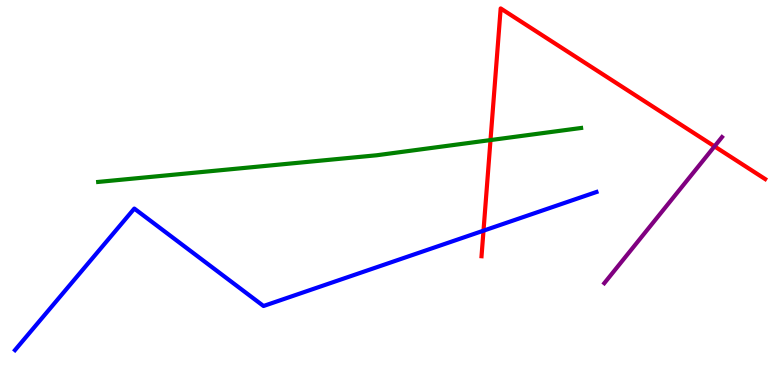[{'lines': ['blue', 'red'], 'intersections': [{'x': 6.24, 'y': 4.01}]}, {'lines': ['green', 'red'], 'intersections': [{'x': 6.33, 'y': 6.36}]}, {'lines': ['purple', 'red'], 'intersections': [{'x': 9.22, 'y': 6.2}]}, {'lines': ['blue', 'green'], 'intersections': []}, {'lines': ['blue', 'purple'], 'intersections': []}, {'lines': ['green', 'purple'], 'intersections': []}]